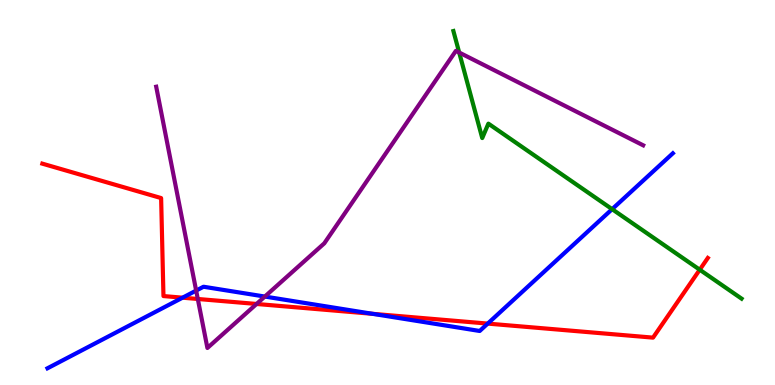[{'lines': ['blue', 'red'], 'intersections': [{'x': 2.36, 'y': 2.27}, {'x': 4.81, 'y': 1.85}, {'x': 6.29, 'y': 1.59}]}, {'lines': ['green', 'red'], 'intersections': [{'x': 9.03, 'y': 2.99}]}, {'lines': ['purple', 'red'], 'intersections': [{'x': 2.55, 'y': 2.23}, {'x': 3.31, 'y': 2.1}]}, {'lines': ['blue', 'green'], 'intersections': [{'x': 7.9, 'y': 4.57}]}, {'lines': ['blue', 'purple'], 'intersections': [{'x': 2.53, 'y': 2.45}, {'x': 3.42, 'y': 2.3}]}, {'lines': ['green', 'purple'], 'intersections': [{'x': 5.93, 'y': 8.64}]}]